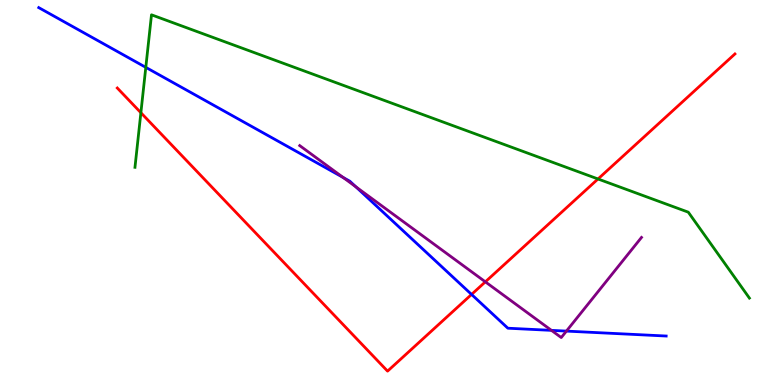[{'lines': ['blue', 'red'], 'intersections': [{'x': 6.08, 'y': 2.35}]}, {'lines': ['green', 'red'], 'intersections': [{'x': 1.82, 'y': 7.07}, {'x': 7.72, 'y': 5.35}]}, {'lines': ['purple', 'red'], 'intersections': [{'x': 6.26, 'y': 2.68}]}, {'lines': ['blue', 'green'], 'intersections': [{'x': 1.88, 'y': 8.25}]}, {'lines': ['blue', 'purple'], 'intersections': [{'x': 4.43, 'y': 5.39}, {'x': 4.59, 'y': 5.15}, {'x': 7.12, 'y': 1.42}, {'x': 7.31, 'y': 1.4}]}, {'lines': ['green', 'purple'], 'intersections': []}]